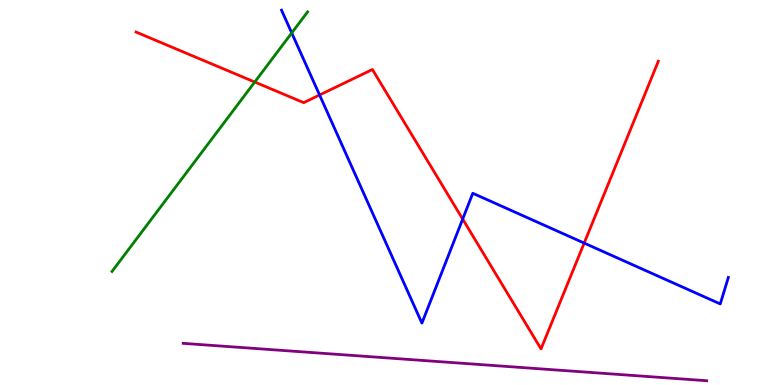[{'lines': ['blue', 'red'], 'intersections': [{'x': 4.12, 'y': 7.53}, {'x': 5.97, 'y': 4.31}, {'x': 7.54, 'y': 3.69}]}, {'lines': ['green', 'red'], 'intersections': [{'x': 3.29, 'y': 7.87}]}, {'lines': ['purple', 'red'], 'intersections': []}, {'lines': ['blue', 'green'], 'intersections': [{'x': 3.76, 'y': 9.14}]}, {'lines': ['blue', 'purple'], 'intersections': []}, {'lines': ['green', 'purple'], 'intersections': []}]